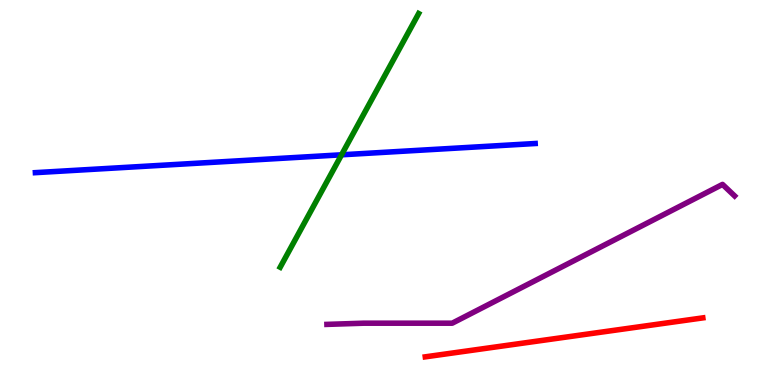[{'lines': ['blue', 'red'], 'intersections': []}, {'lines': ['green', 'red'], 'intersections': []}, {'lines': ['purple', 'red'], 'intersections': []}, {'lines': ['blue', 'green'], 'intersections': [{'x': 4.41, 'y': 5.98}]}, {'lines': ['blue', 'purple'], 'intersections': []}, {'lines': ['green', 'purple'], 'intersections': []}]